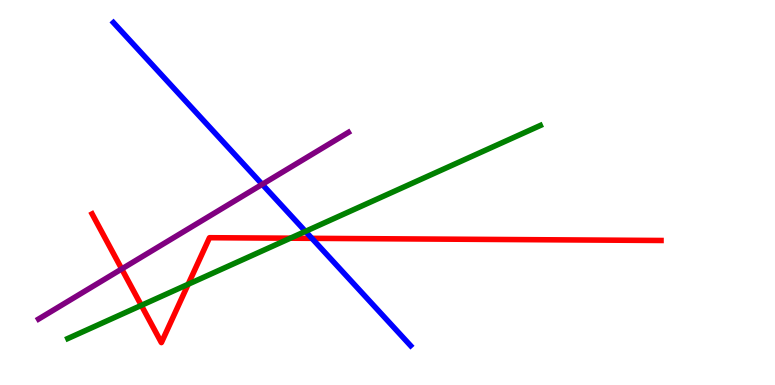[{'lines': ['blue', 'red'], 'intersections': [{'x': 4.02, 'y': 3.81}]}, {'lines': ['green', 'red'], 'intersections': [{'x': 1.82, 'y': 2.07}, {'x': 2.43, 'y': 2.62}, {'x': 3.75, 'y': 3.81}]}, {'lines': ['purple', 'red'], 'intersections': [{'x': 1.57, 'y': 3.01}]}, {'lines': ['blue', 'green'], 'intersections': [{'x': 3.94, 'y': 3.99}]}, {'lines': ['blue', 'purple'], 'intersections': [{'x': 3.38, 'y': 5.21}]}, {'lines': ['green', 'purple'], 'intersections': []}]